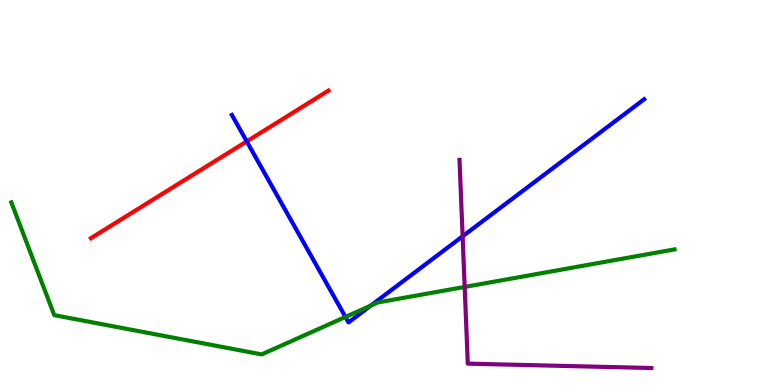[{'lines': ['blue', 'red'], 'intersections': [{'x': 3.18, 'y': 6.33}]}, {'lines': ['green', 'red'], 'intersections': []}, {'lines': ['purple', 'red'], 'intersections': []}, {'lines': ['blue', 'green'], 'intersections': [{'x': 4.46, 'y': 1.77}, {'x': 4.78, 'y': 2.06}]}, {'lines': ['blue', 'purple'], 'intersections': [{'x': 5.97, 'y': 3.86}]}, {'lines': ['green', 'purple'], 'intersections': [{'x': 6.0, 'y': 2.55}]}]